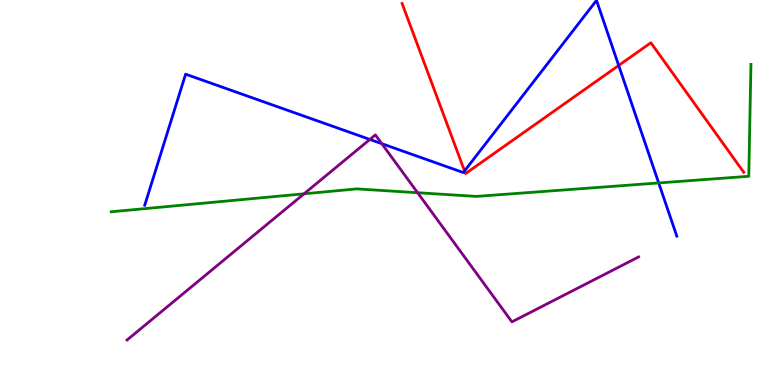[{'lines': ['blue', 'red'], 'intersections': [{'x': 5.99, 'y': 5.56}, {'x': 7.98, 'y': 8.3}]}, {'lines': ['green', 'red'], 'intersections': []}, {'lines': ['purple', 'red'], 'intersections': []}, {'lines': ['blue', 'green'], 'intersections': [{'x': 8.5, 'y': 5.25}]}, {'lines': ['blue', 'purple'], 'intersections': [{'x': 4.77, 'y': 6.38}, {'x': 4.93, 'y': 6.27}]}, {'lines': ['green', 'purple'], 'intersections': [{'x': 3.92, 'y': 4.97}, {'x': 5.39, 'y': 4.99}]}]